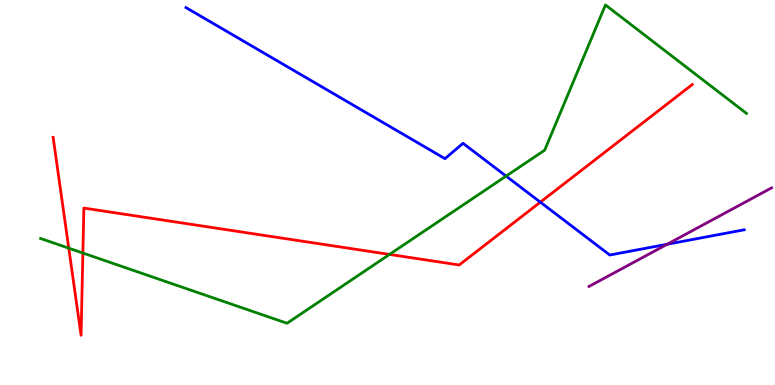[{'lines': ['blue', 'red'], 'intersections': [{'x': 6.97, 'y': 4.75}]}, {'lines': ['green', 'red'], 'intersections': [{'x': 0.887, 'y': 3.55}, {'x': 1.07, 'y': 3.43}, {'x': 5.03, 'y': 3.39}]}, {'lines': ['purple', 'red'], 'intersections': []}, {'lines': ['blue', 'green'], 'intersections': [{'x': 6.53, 'y': 5.43}]}, {'lines': ['blue', 'purple'], 'intersections': [{'x': 8.61, 'y': 3.66}]}, {'lines': ['green', 'purple'], 'intersections': []}]